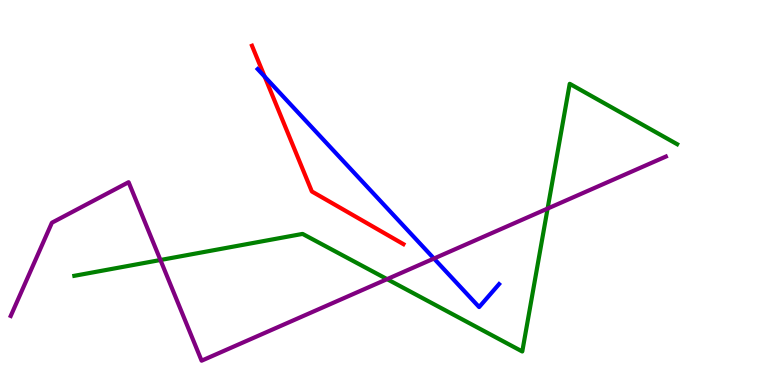[{'lines': ['blue', 'red'], 'intersections': [{'x': 3.42, 'y': 8.01}]}, {'lines': ['green', 'red'], 'intersections': []}, {'lines': ['purple', 'red'], 'intersections': []}, {'lines': ['blue', 'green'], 'intersections': []}, {'lines': ['blue', 'purple'], 'intersections': [{'x': 5.6, 'y': 3.29}]}, {'lines': ['green', 'purple'], 'intersections': [{'x': 2.07, 'y': 3.25}, {'x': 4.99, 'y': 2.75}, {'x': 7.07, 'y': 4.58}]}]